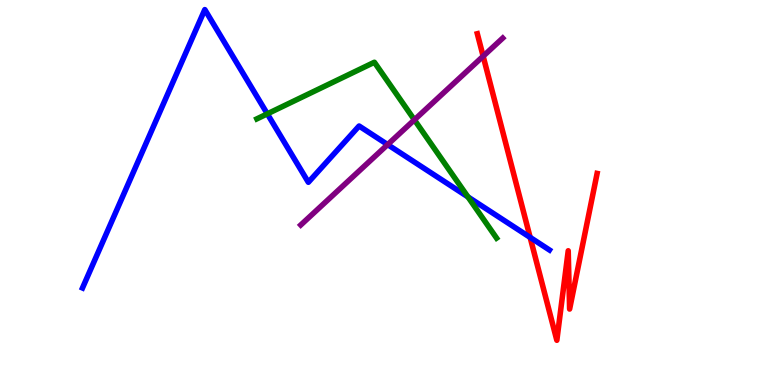[{'lines': ['blue', 'red'], 'intersections': [{'x': 6.84, 'y': 3.83}]}, {'lines': ['green', 'red'], 'intersections': []}, {'lines': ['purple', 'red'], 'intersections': [{'x': 6.23, 'y': 8.54}]}, {'lines': ['blue', 'green'], 'intersections': [{'x': 3.45, 'y': 7.04}, {'x': 6.04, 'y': 4.89}]}, {'lines': ['blue', 'purple'], 'intersections': [{'x': 5.0, 'y': 6.24}]}, {'lines': ['green', 'purple'], 'intersections': [{'x': 5.35, 'y': 6.89}]}]